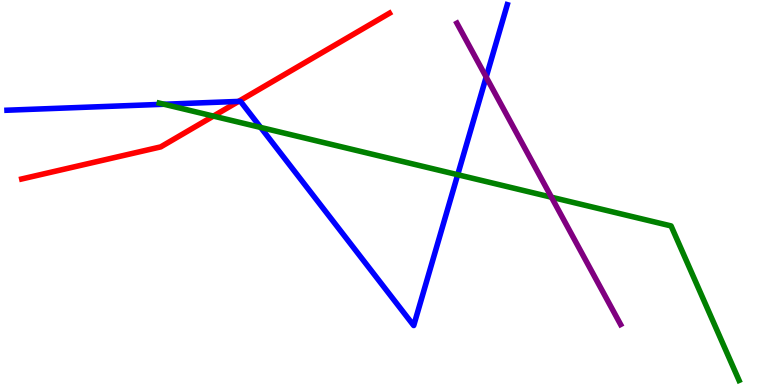[{'lines': ['blue', 'red'], 'intersections': [{'x': 3.08, 'y': 7.37}]}, {'lines': ['green', 'red'], 'intersections': [{'x': 2.75, 'y': 6.98}]}, {'lines': ['purple', 'red'], 'intersections': []}, {'lines': ['blue', 'green'], 'intersections': [{'x': 2.12, 'y': 7.29}, {'x': 3.36, 'y': 6.69}, {'x': 5.91, 'y': 5.46}]}, {'lines': ['blue', 'purple'], 'intersections': [{'x': 6.27, 'y': 8.0}]}, {'lines': ['green', 'purple'], 'intersections': [{'x': 7.12, 'y': 4.88}]}]